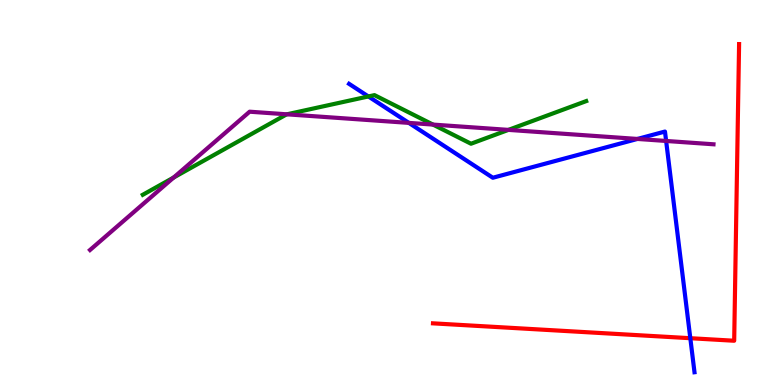[{'lines': ['blue', 'red'], 'intersections': [{'x': 8.91, 'y': 1.22}]}, {'lines': ['green', 'red'], 'intersections': []}, {'lines': ['purple', 'red'], 'intersections': []}, {'lines': ['blue', 'green'], 'intersections': [{'x': 4.75, 'y': 7.49}]}, {'lines': ['blue', 'purple'], 'intersections': [{'x': 5.28, 'y': 6.81}, {'x': 8.22, 'y': 6.39}, {'x': 8.6, 'y': 6.34}]}, {'lines': ['green', 'purple'], 'intersections': [{'x': 2.24, 'y': 5.39}, {'x': 3.7, 'y': 7.03}, {'x': 5.59, 'y': 6.76}, {'x': 6.56, 'y': 6.63}]}]